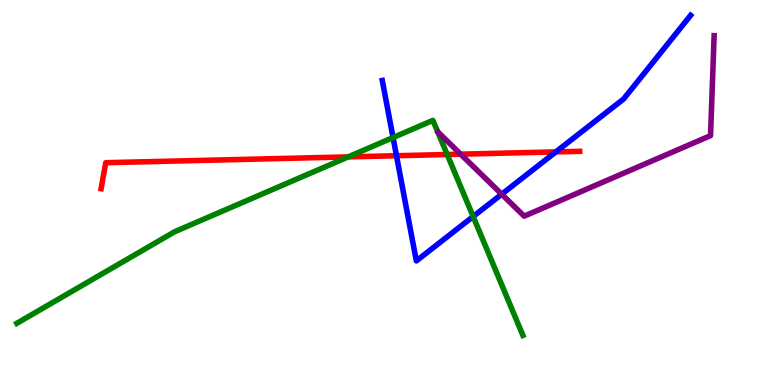[{'lines': ['blue', 'red'], 'intersections': [{'x': 5.12, 'y': 5.96}, {'x': 7.17, 'y': 6.05}]}, {'lines': ['green', 'red'], 'intersections': [{'x': 4.49, 'y': 5.93}, {'x': 5.77, 'y': 5.99}]}, {'lines': ['purple', 'red'], 'intersections': [{'x': 5.94, 'y': 6.0}]}, {'lines': ['blue', 'green'], 'intersections': [{'x': 5.07, 'y': 6.43}, {'x': 6.11, 'y': 4.38}]}, {'lines': ['blue', 'purple'], 'intersections': [{'x': 6.47, 'y': 4.96}]}, {'lines': ['green', 'purple'], 'intersections': []}]